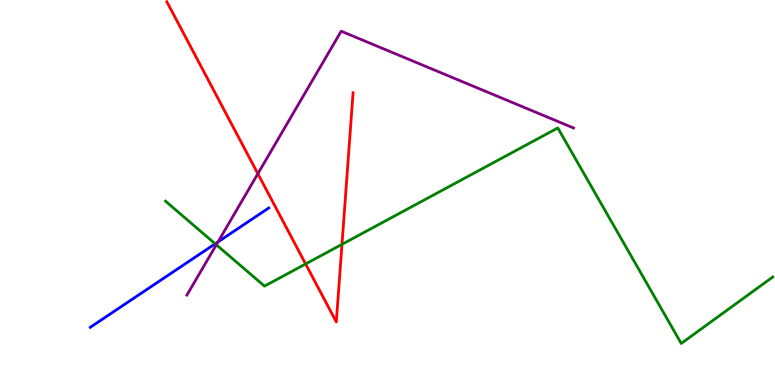[{'lines': ['blue', 'red'], 'intersections': []}, {'lines': ['green', 'red'], 'intersections': [{'x': 3.94, 'y': 3.14}, {'x': 4.41, 'y': 3.65}]}, {'lines': ['purple', 'red'], 'intersections': [{'x': 3.33, 'y': 5.49}]}, {'lines': ['blue', 'green'], 'intersections': [{'x': 2.78, 'y': 3.67}]}, {'lines': ['blue', 'purple'], 'intersections': [{'x': 2.81, 'y': 3.72}]}, {'lines': ['green', 'purple'], 'intersections': [{'x': 2.79, 'y': 3.64}]}]